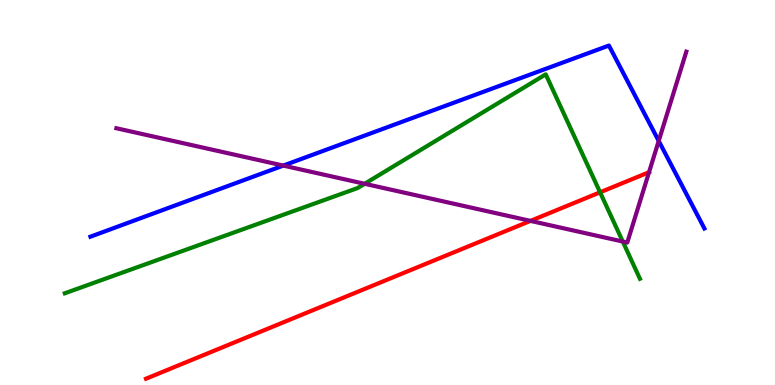[{'lines': ['blue', 'red'], 'intersections': []}, {'lines': ['green', 'red'], 'intersections': [{'x': 7.74, 'y': 5.01}]}, {'lines': ['purple', 'red'], 'intersections': [{'x': 6.84, 'y': 4.26}, {'x': 8.37, 'y': 5.53}]}, {'lines': ['blue', 'green'], 'intersections': []}, {'lines': ['blue', 'purple'], 'intersections': [{'x': 3.66, 'y': 5.7}, {'x': 8.5, 'y': 6.34}]}, {'lines': ['green', 'purple'], 'intersections': [{'x': 4.7, 'y': 5.23}, {'x': 8.04, 'y': 3.73}]}]